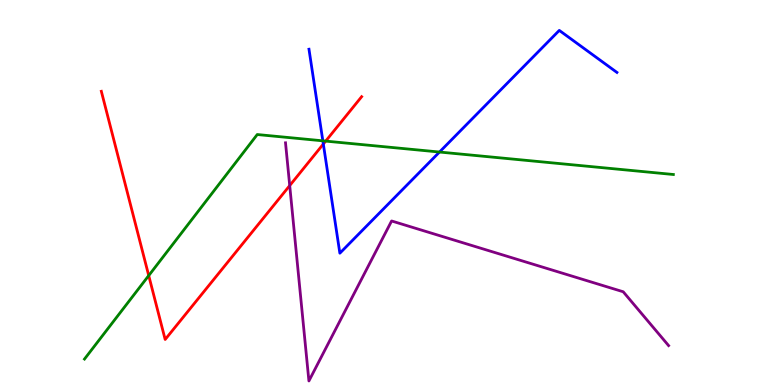[{'lines': ['blue', 'red'], 'intersections': [{'x': 4.17, 'y': 6.26}]}, {'lines': ['green', 'red'], 'intersections': [{'x': 1.92, 'y': 2.84}, {'x': 4.2, 'y': 6.33}]}, {'lines': ['purple', 'red'], 'intersections': [{'x': 3.74, 'y': 5.18}]}, {'lines': ['blue', 'green'], 'intersections': [{'x': 4.17, 'y': 6.34}, {'x': 5.67, 'y': 6.05}]}, {'lines': ['blue', 'purple'], 'intersections': []}, {'lines': ['green', 'purple'], 'intersections': []}]